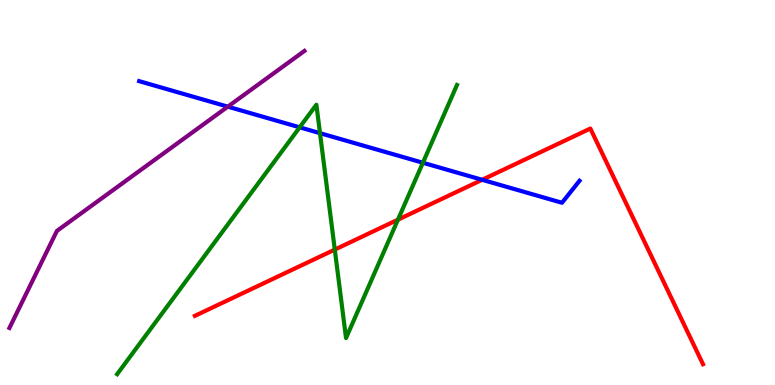[{'lines': ['blue', 'red'], 'intersections': [{'x': 6.22, 'y': 5.33}]}, {'lines': ['green', 'red'], 'intersections': [{'x': 4.32, 'y': 3.52}, {'x': 5.13, 'y': 4.29}]}, {'lines': ['purple', 'red'], 'intersections': []}, {'lines': ['blue', 'green'], 'intersections': [{'x': 3.87, 'y': 6.69}, {'x': 4.13, 'y': 6.54}, {'x': 5.46, 'y': 5.77}]}, {'lines': ['blue', 'purple'], 'intersections': [{'x': 2.94, 'y': 7.23}]}, {'lines': ['green', 'purple'], 'intersections': []}]